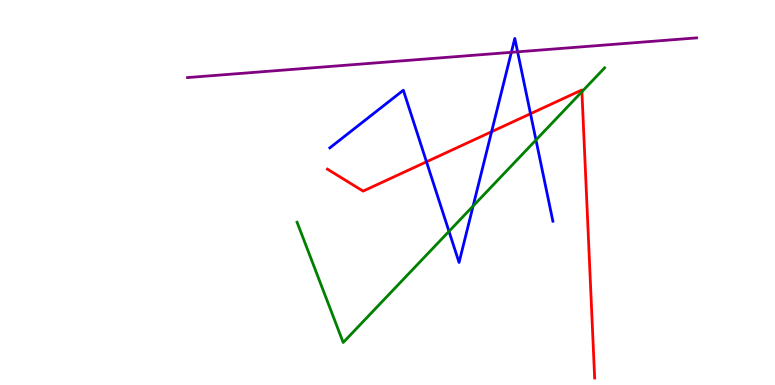[{'lines': ['blue', 'red'], 'intersections': [{'x': 5.5, 'y': 5.8}, {'x': 6.34, 'y': 6.58}, {'x': 6.85, 'y': 7.05}]}, {'lines': ['green', 'red'], 'intersections': [{'x': 7.51, 'y': 7.62}]}, {'lines': ['purple', 'red'], 'intersections': []}, {'lines': ['blue', 'green'], 'intersections': [{'x': 5.79, 'y': 3.99}, {'x': 6.1, 'y': 4.65}, {'x': 6.92, 'y': 6.36}]}, {'lines': ['blue', 'purple'], 'intersections': [{'x': 6.6, 'y': 8.64}, {'x': 6.68, 'y': 8.65}]}, {'lines': ['green', 'purple'], 'intersections': []}]